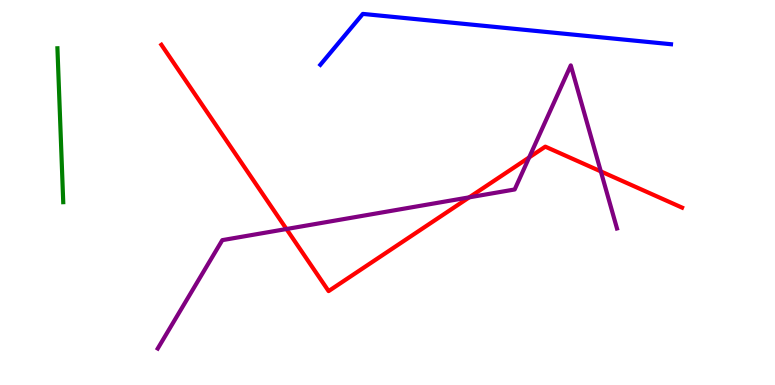[{'lines': ['blue', 'red'], 'intersections': []}, {'lines': ['green', 'red'], 'intersections': []}, {'lines': ['purple', 'red'], 'intersections': [{'x': 3.7, 'y': 4.05}, {'x': 6.05, 'y': 4.87}, {'x': 6.83, 'y': 5.91}, {'x': 7.75, 'y': 5.55}]}, {'lines': ['blue', 'green'], 'intersections': []}, {'lines': ['blue', 'purple'], 'intersections': []}, {'lines': ['green', 'purple'], 'intersections': []}]